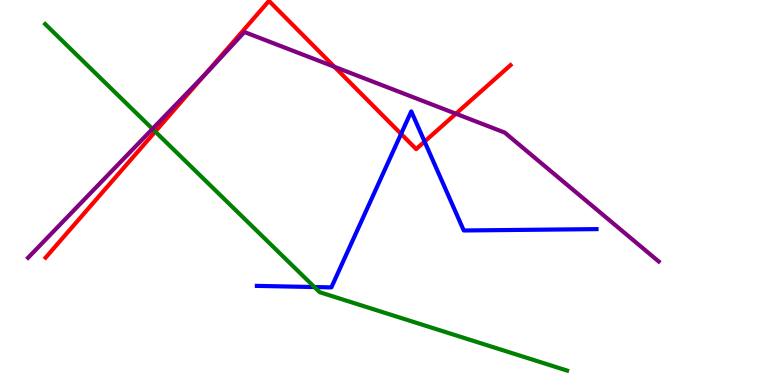[{'lines': ['blue', 'red'], 'intersections': [{'x': 5.18, 'y': 6.52}, {'x': 5.48, 'y': 6.32}]}, {'lines': ['green', 'red'], 'intersections': [{'x': 2.0, 'y': 6.58}]}, {'lines': ['purple', 'red'], 'intersections': [{'x': 2.64, 'y': 8.05}, {'x': 4.31, 'y': 8.27}, {'x': 5.88, 'y': 7.05}]}, {'lines': ['blue', 'green'], 'intersections': [{'x': 4.06, 'y': 2.54}]}, {'lines': ['blue', 'purple'], 'intersections': []}, {'lines': ['green', 'purple'], 'intersections': [{'x': 1.97, 'y': 6.65}]}]